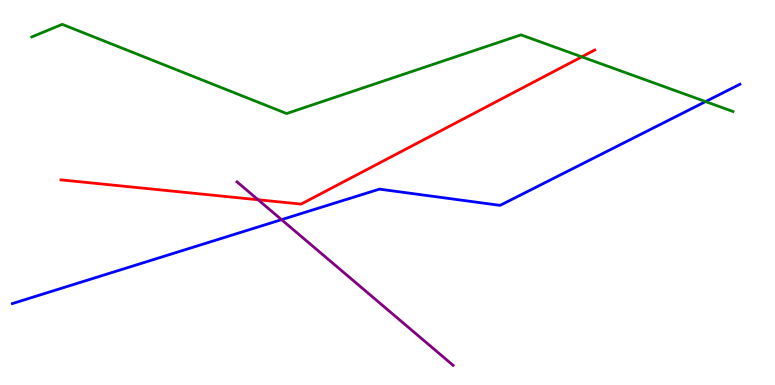[{'lines': ['blue', 'red'], 'intersections': []}, {'lines': ['green', 'red'], 'intersections': [{'x': 7.51, 'y': 8.52}]}, {'lines': ['purple', 'red'], 'intersections': [{'x': 3.33, 'y': 4.81}]}, {'lines': ['blue', 'green'], 'intersections': [{'x': 9.1, 'y': 7.36}]}, {'lines': ['blue', 'purple'], 'intersections': [{'x': 3.63, 'y': 4.29}]}, {'lines': ['green', 'purple'], 'intersections': []}]